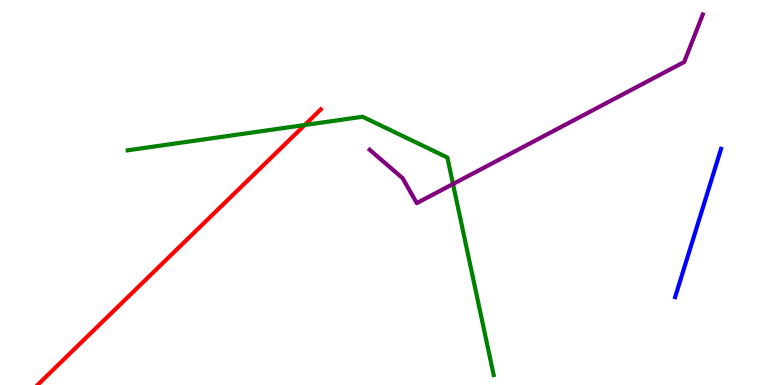[{'lines': ['blue', 'red'], 'intersections': []}, {'lines': ['green', 'red'], 'intersections': [{'x': 3.93, 'y': 6.75}]}, {'lines': ['purple', 'red'], 'intersections': []}, {'lines': ['blue', 'green'], 'intersections': []}, {'lines': ['blue', 'purple'], 'intersections': []}, {'lines': ['green', 'purple'], 'intersections': [{'x': 5.85, 'y': 5.22}]}]